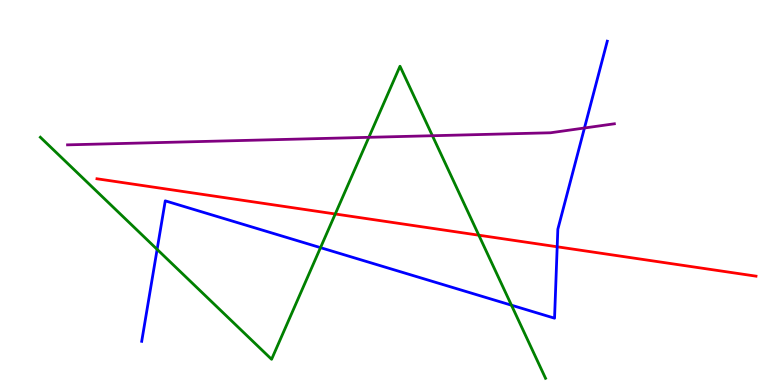[{'lines': ['blue', 'red'], 'intersections': [{'x': 7.19, 'y': 3.59}]}, {'lines': ['green', 'red'], 'intersections': [{'x': 4.33, 'y': 4.44}, {'x': 6.18, 'y': 3.89}]}, {'lines': ['purple', 'red'], 'intersections': []}, {'lines': ['blue', 'green'], 'intersections': [{'x': 2.03, 'y': 3.52}, {'x': 4.14, 'y': 3.57}, {'x': 6.6, 'y': 2.07}]}, {'lines': ['blue', 'purple'], 'intersections': [{'x': 7.54, 'y': 6.68}]}, {'lines': ['green', 'purple'], 'intersections': [{'x': 4.76, 'y': 6.43}, {'x': 5.58, 'y': 6.47}]}]